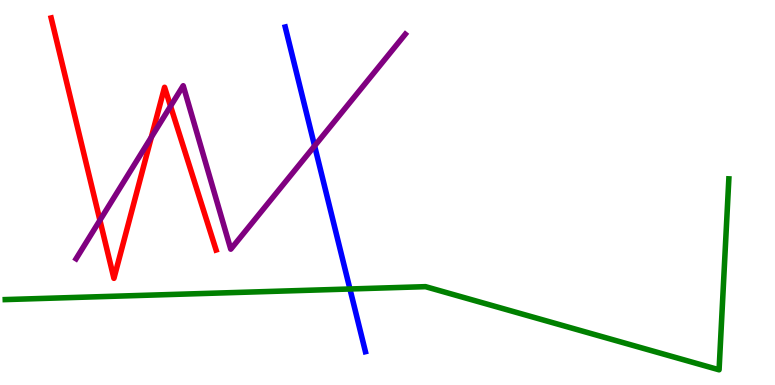[{'lines': ['blue', 'red'], 'intersections': []}, {'lines': ['green', 'red'], 'intersections': []}, {'lines': ['purple', 'red'], 'intersections': [{'x': 1.29, 'y': 4.28}, {'x': 1.95, 'y': 6.44}, {'x': 2.2, 'y': 7.24}]}, {'lines': ['blue', 'green'], 'intersections': [{'x': 4.52, 'y': 2.49}]}, {'lines': ['blue', 'purple'], 'intersections': [{'x': 4.06, 'y': 6.21}]}, {'lines': ['green', 'purple'], 'intersections': []}]